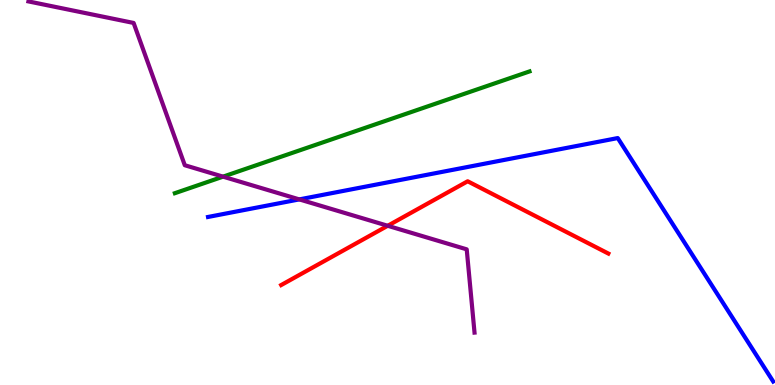[{'lines': ['blue', 'red'], 'intersections': []}, {'lines': ['green', 'red'], 'intersections': []}, {'lines': ['purple', 'red'], 'intersections': [{'x': 5.0, 'y': 4.14}]}, {'lines': ['blue', 'green'], 'intersections': []}, {'lines': ['blue', 'purple'], 'intersections': [{'x': 3.86, 'y': 4.82}]}, {'lines': ['green', 'purple'], 'intersections': [{'x': 2.88, 'y': 5.41}]}]